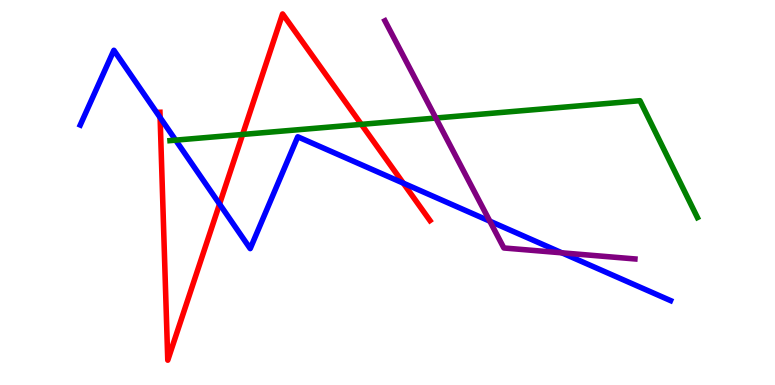[{'lines': ['blue', 'red'], 'intersections': [{'x': 2.07, 'y': 6.95}, {'x': 2.83, 'y': 4.7}, {'x': 5.2, 'y': 5.24}]}, {'lines': ['green', 'red'], 'intersections': [{'x': 3.13, 'y': 6.51}, {'x': 4.66, 'y': 6.77}]}, {'lines': ['purple', 'red'], 'intersections': []}, {'lines': ['blue', 'green'], 'intersections': [{'x': 2.27, 'y': 6.36}]}, {'lines': ['blue', 'purple'], 'intersections': [{'x': 6.32, 'y': 4.26}, {'x': 7.25, 'y': 3.43}]}, {'lines': ['green', 'purple'], 'intersections': [{'x': 5.62, 'y': 6.93}]}]